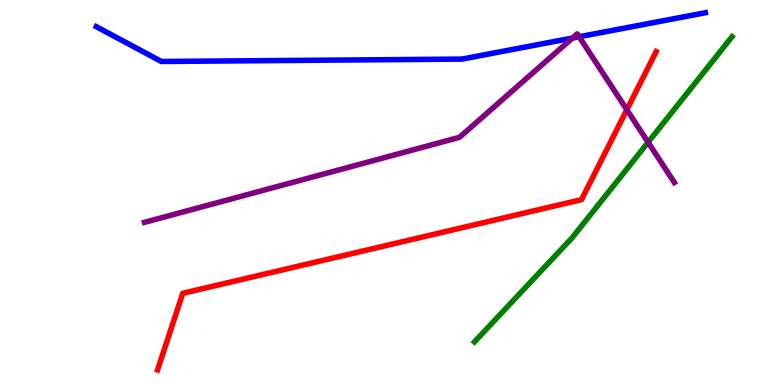[{'lines': ['blue', 'red'], 'intersections': []}, {'lines': ['green', 'red'], 'intersections': []}, {'lines': ['purple', 'red'], 'intersections': [{'x': 8.09, 'y': 7.15}]}, {'lines': ['blue', 'green'], 'intersections': []}, {'lines': ['blue', 'purple'], 'intersections': [{'x': 7.39, 'y': 9.01}, {'x': 7.47, 'y': 9.05}]}, {'lines': ['green', 'purple'], 'intersections': [{'x': 8.36, 'y': 6.3}]}]